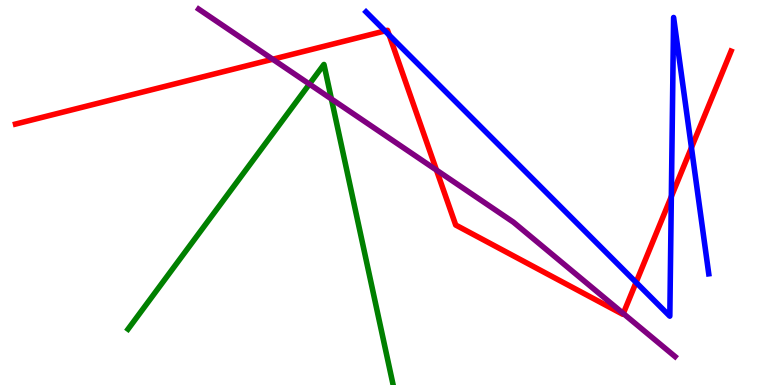[{'lines': ['blue', 'red'], 'intersections': [{'x': 4.97, 'y': 9.2}, {'x': 5.02, 'y': 9.09}, {'x': 8.21, 'y': 2.67}, {'x': 8.66, 'y': 4.89}, {'x': 8.92, 'y': 6.17}]}, {'lines': ['green', 'red'], 'intersections': []}, {'lines': ['purple', 'red'], 'intersections': [{'x': 3.52, 'y': 8.46}, {'x': 5.63, 'y': 5.58}, {'x': 8.04, 'y': 1.86}]}, {'lines': ['blue', 'green'], 'intersections': []}, {'lines': ['blue', 'purple'], 'intersections': []}, {'lines': ['green', 'purple'], 'intersections': [{'x': 3.99, 'y': 7.82}, {'x': 4.28, 'y': 7.43}]}]